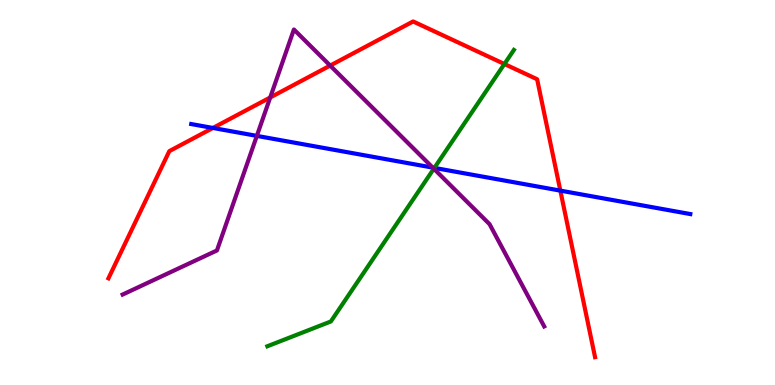[{'lines': ['blue', 'red'], 'intersections': [{'x': 2.75, 'y': 6.68}, {'x': 7.23, 'y': 5.05}]}, {'lines': ['green', 'red'], 'intersections': [{'x': 6.51, 'y': 8.34}]}, {'lines': ['purple', 'red'], 'intersections': [{'x': 3.49, 'y': 7.47}, {'x': 4.26, 'y': 8.3}]}, {'lines': ['blue', 'green'], 'intersections': [{'x': 5.6, 'y': 5.64}]}, {'lines': ['blue', 'purple'], 'intersections': [{'x': 3.31, 'y': 6.47}, {'x': 5.58, 'y': 5.65}]}, {'lines': ['green', 'purple'], 'intersections': [{'x': 5.6, 'y': 5.62}]}]